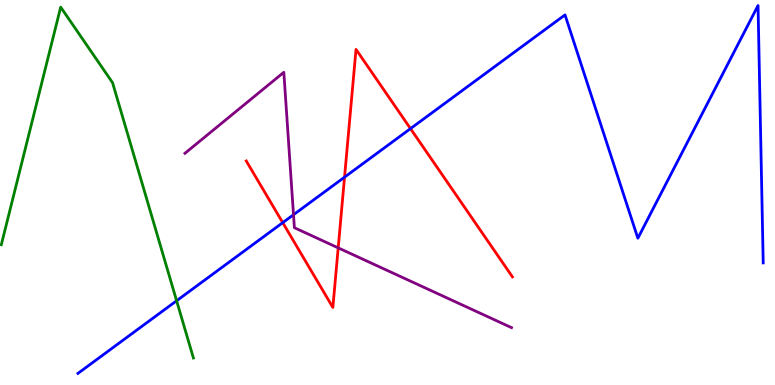[{'lines': ['blue', 'red'], 'intersections': [{'x': 3.65, 'y': 4.22}, {'x': 4.45, 'y': 5.4}, {'x': 5.3, 'y': 6.66}]}, {'lines': ['green', 'red'], 'intersections': []}, {'lines': ['purple', 'red'], 'intersections': [{'x': 4.36, 'y': 3.56}]}, {'lines': ['blue', 'green'], 'intersections': [{'x': 2.28, 'y': 2.19}]}, {'lines': ['blue', 'purple'], 'intersections': [{'x': 3.79, 'y': 4.42}]}, {'lines': ['green', 'purple'], 'intersections': []}]